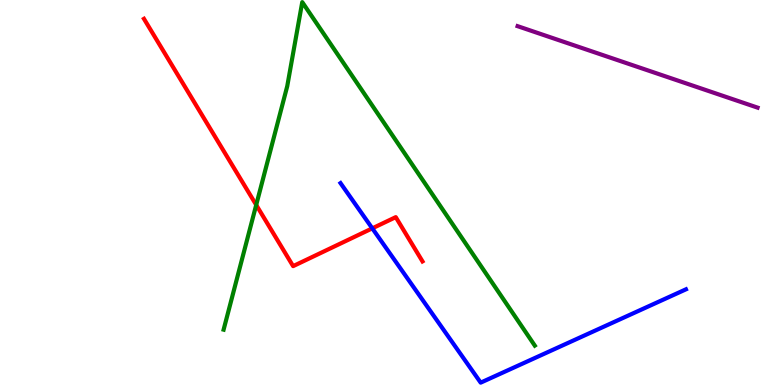[{'lines': ['blue', 'red'], 'intersections': [{'x': 4.8, 'y': 4.07}]}, {'lines': ['green', 'red'], 'intersections': [{'x': 3.31, 'y': 4.68}]}, {'lines': ['purple', 'red'], 'intersections': []}, {'lines': ['blue', 'green'], 'intersections': []}, {'lines': ['blue', 'purple'], 'intersections': []}, {'lines': ['green', 'purple'], 'intersections': []}]